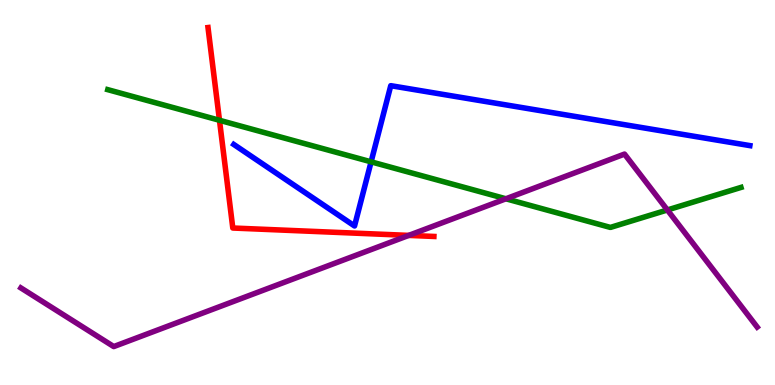[{'lines': ['blue', 'red'], 'intersections': []}, {'lines': ['green', 'red'], 'intersections': [{'x': 2.83, 'y': 6.88}]}, {'lines': ['purple', 'red'], 'intersections': [{'x': 5.27, 'y': 3.89}]}, {'lines': ['blue', 'green'], 'intersections': [{'x': 4.79, 'y': 5.8}]}, {'lines': ['blue', 'purple'], 'intersections': []}, {'lines': ['green', 'purple'], 'intersections': [{'x': 6.53, 'y': 4.84}, {'x': 8.61, 'y': 4.55}]}]